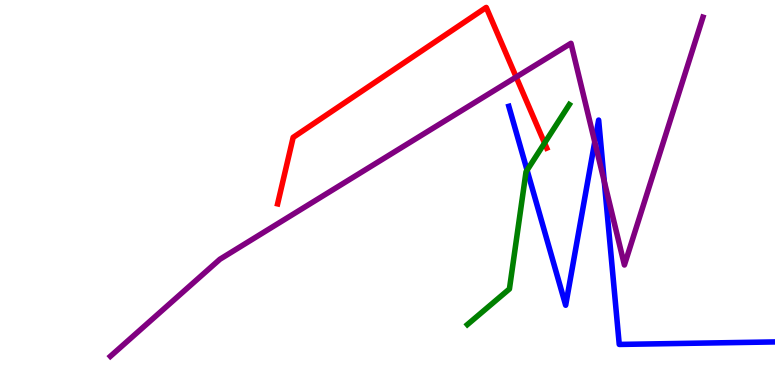[{'lines': ['blue', 'red'], 'intersections': []}, {'lines': ['green', 'red'], 'intersections': [{'x': 7.03, 'y': 6.28}]}, {'lines': ['purple', 'red'], 'intersections': [{'x': 6.66, 'y': 8.0}]}, {'lines': ['blue', 'green'], 'intersections': [{'x': 6.8, 'y': 5.58}]}, {'lines': ['blue', 'purple'], 'intersections': [{'x': 7.67, 'y': 6.31}, {'x': 7.8, 'y': 5.29}]}, {'lines': ['green', 'purple'], 'intersections': []}]